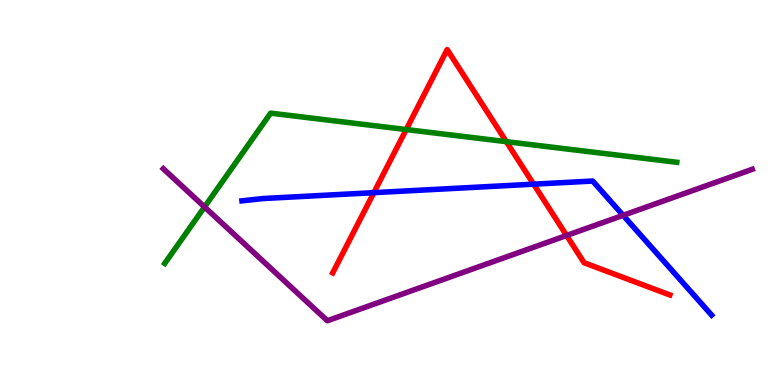[{'lines': ['blue', 'red'], 'intersections': [{'x': 4.82, 'y': 5.0}, {'x': 6.89, 'y': 5.22}]}, {'lines': ['green', 'red'], 'intersections': [{'x': 5.24, 'y': 6.64}, {'x': 6.53, 'y': 6.32}]}, {'lines': ['purple', 'red'], 'intersections': [{'x': 7.31, 'y': 3.88}]}, {'lines': ['blue', 'green'], 'intersections': []}, {'lines': ['blue', 'purple'], 'intersections': [{'x': 8.04, 'y': 4.41}]}, {'lines': ['green', 'purple'], 'intersections': [{'x': 2.64, 'y': 4.62}]}]